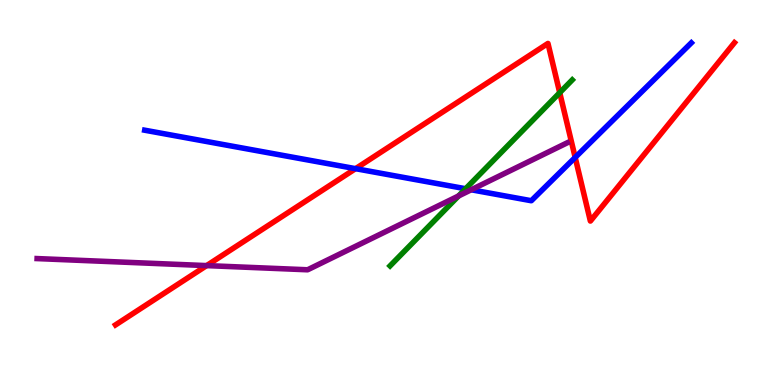[{'lines': ['blue', 'red'], 'intersections': [{'x': 4.59, 'y': 5.62}, {'x': 7.42, 'y': 5.91}]}, {'lines': ['green', 'red'], 'intersections': [{'x': 7.22, 'y': 7.59}]}, {'lines': ['purple', 'red'], 'intersections': [{'x': 2.67, 'y': 3.1}]}, {'lines': ['blue', 'green'], 'intersections': [{'x': 6.01, 'y': 5.1}]}, {'lines': ['blue', 'purple'], 'intersections': [{'x': 6.08, 'y': 5.07}]}, {'lines': ['green', 'purple'], 'intersections': [{'x': 5.92, 'y': 4.91}]}]